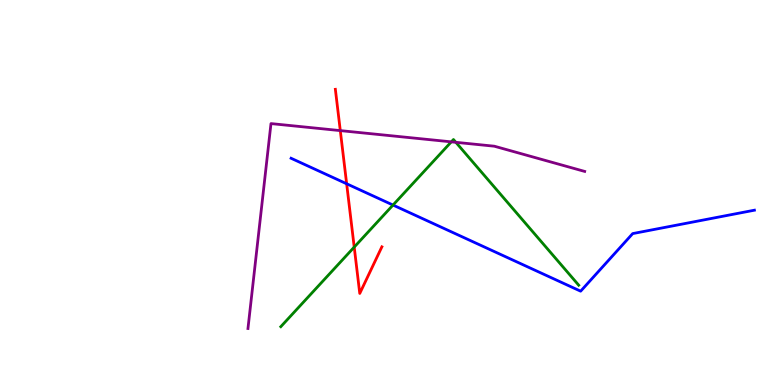[{'lines': ['blue', 'red'], 'intersections': [{'x': 4.47, 'y': 5.23}]}, {'lines': ['green', 'red'], 'intersections': [{'x': 4.57, 'y': 3.58}]}, {'lines': ['purple', 'red'], 'intersections': [{'x': 4.39, 'y': 6.61}]}, {'lines': ['blue', 'green'], 'intersections': [{'x': 5.07, 'y': 4.67}]}, {'lines': ['blue', 'purple'], 'intersections': []}, {'lines': ['green', 'purple'], 'intersections': [{'x': 5.82, 'y': 6.32}, {'x': 5.88, 'y': 6.3}]}]